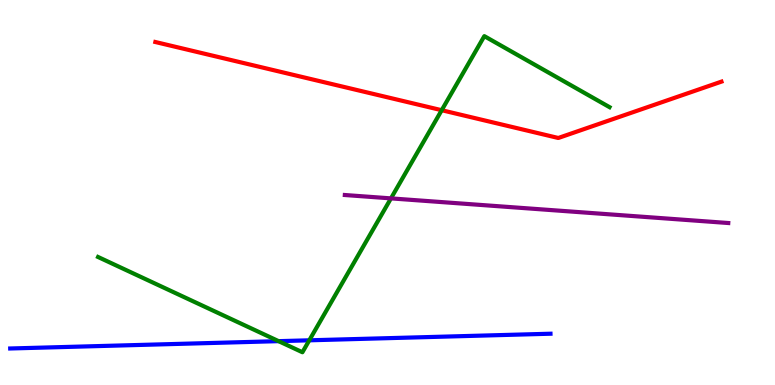[{'lines': ['blue', 'red'], 'intersections': []}, {'lines': ['green', 'red'], 'intersections': [{'x': 5.7, 'y': 7.14}]}, {'lines': ['purple', 'red'], 'intersections': []}, {'lines': ['blue', 'green'], 'intersections': [{'x': 3.6, 'y': 1.14}, {'x': 3.99, 'y': 1.16}]}, {'lines': ['blue', 'purple'], 'intersections': []}, {'lines': ['green', 'purple'], 'intersections': [{'x': 5.04, 'y': 4.85}]}]